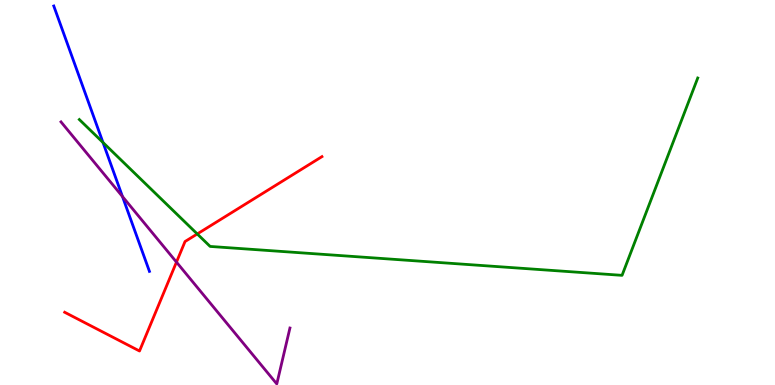[{'lines': ['blue', 'red'], 'intersections': []}, {'lines': ['green', 'red'], 'intersections': [{'x': 2.55, 'y': 3.92}]}, {'lines': ['purple', 'red'], 'intersections': [{'x': 2.28, 'y': 3.19}]}, {'lines': ['blue', 'green'], 'intersections': [{'x': 1.33, 'y': 6.3}]}, {'lines': ['blue', 'purple'], 'intersections': [{'x': 1.58, 'y': 4.9}]}, {'lines': ['green', 'purple'], 'intersections': []}]